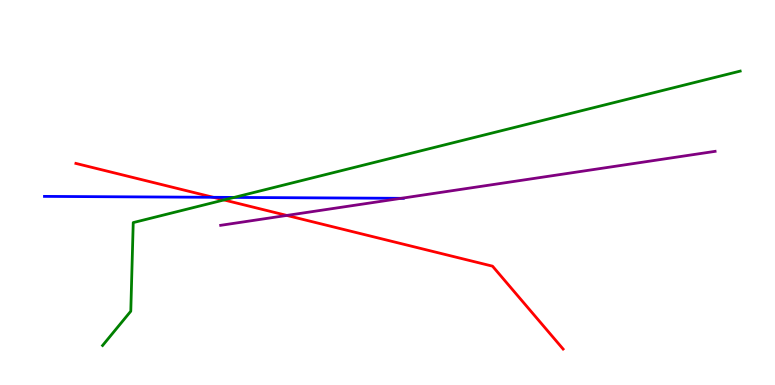[{'lines': ['blue', 'red'], 'intersections': [{'x': 2.75, 'y': 4.88}]}, {'lines': ['green', 'red'], 'intersections': [{'x': 2.89, 'y': 4.81}]}, {'lines': ['purple', 'red'], 'intersections': [{'x': 3.7, 'y': 4.4}]}, {'lines': ['blue', 'green'], 'intersections': [{'x': 3.02, 'y': 4.87}]}, {'lines': ['blue', 'purple'], 'intersections': [{'x': 5.18, 'y': 4.85}]}, {'lines': ['green', 'purple'], 'intersections': []}]